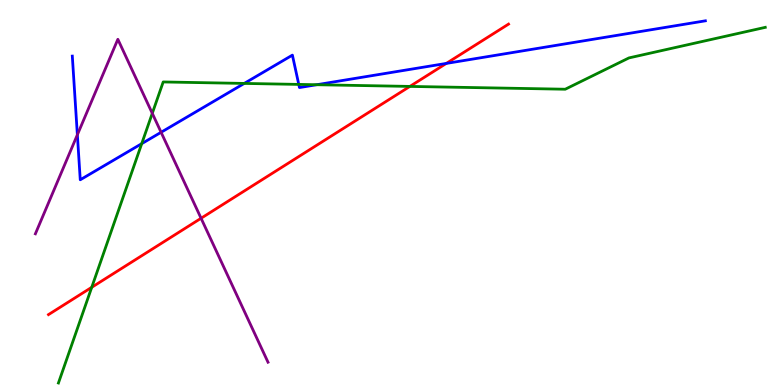[{'lines': ['blue', 'red'], 'intersections': [{'x': 5.76, 'y': 8.35}]}, {'lines': ['green', 'red'], 'intersections': [{'x': 1.18, 'y': 2.54}, {'x': 5.29, 'y': 7.76}]}, {'lines': ['purple', 'red'], 'intersections': [{'x': 2.59, 'y': 4.33}]}, {'lines': ['blue', 'green'], 'intersections': [{'x': 1.83, 'y': 6.27}, {'x': 3.15, 'y': 7.83}, {'x': 3.86, 'y': 7.81}, {'x': 4.09, 'y': 7.8}]}, {'lines': ['blue', 'purple'], 'intersections': [{'x': 0.998, 'y': 6.5}, {'x': 2.08, 'y': 6.56}]}, {'lines': ['green', 'purple'], 'intersections': [{'x': 1.96, 'y': 7.06}]}]